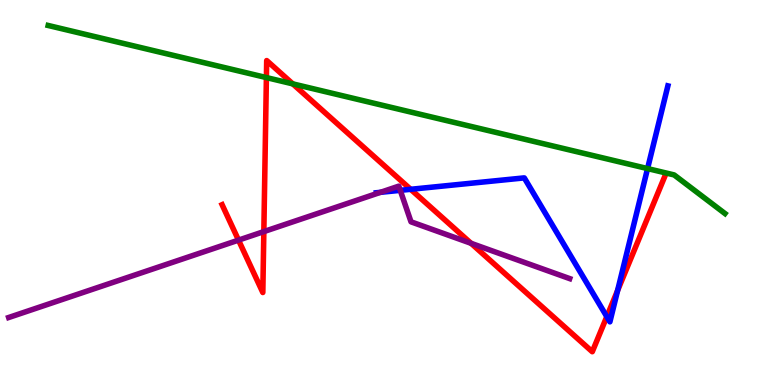[{'lines': ['blue', 'red'], 'intersections': [{'x': 5.3, 'y': 5.08}, {'x': 7.83, 'y': 1.78}, {'x': 7.97, 'y': 2.45}]}, {'lines': ['green', 'red'], 'intersections': [{'x': 3.44, 'y': 7.99}, {'x': 3.78, 'y': 7.82}]}, {'lines': ['purple', 'red'], 'intersections': [{'x': 3.08, 'y': 3.76}, {'x': 3.4, 'y': 3.98}, {'x': 6.08, 'y': 3.68}]}, {'lines': ['blue', 'green'], 'intersections': [{'x': 8.36, 'y': 5.62}]}, {'lines': ['blue', 'purple'], 'intersections': [{'x': 4.91, 'y': 5.0}, {'x': 5.16, 'y': 5.06}]}, {'lines': ['green', 'purple'], 'intersections': []}]